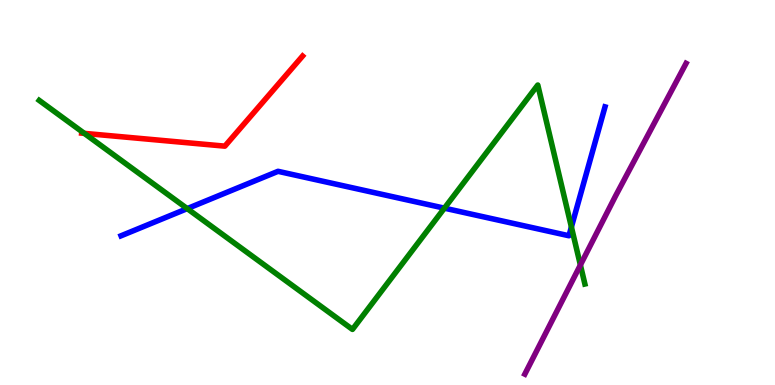[{'lines': ['blue', 'red'], 'intersections': []}, {'lines': ['green', 'red'], 'intersections': [{'x': 1.09, 'y': 6.54}]}, {'lines': ['purple', 'red'], 'intersections': []}, {'lines': ['blue', 'green'], 'intersections': [{'x': 2.42, 'y': 4.58}, {'x': 5.73, 'y': 4.59}, {'x': 7.37, 'y': 4.1}]}, {'lines': ['blue', 'purple'], 'intersections': []}, {'lines': ['green', 'purple'], 'intersections': [{'x': 7.49, 'y': 3.12}]}]